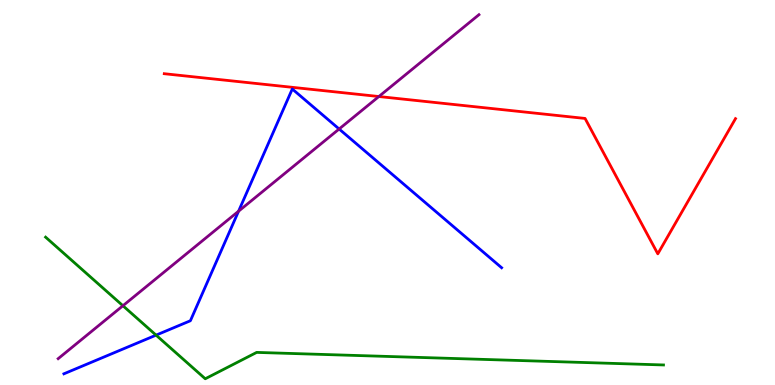[{'lines': ['blue', 'red'], 'intersections': []}, {'lines': ['green', 'red'], 'intersections': []}, {'lines': ['purple', 'red'], 'intersections': [{'x': 4.89, 'y': 7.49}]}, {'lines': ['blue', 'green'], 'intersections': [{'x': 2.01, 'y': 1.29}]}, {'lines': ['blue', 'purple'], 'intersections': [{'x': 3.08, 'y': 4.51}, {'x': 4.38, 'y': 6.65}]}, {'lines': ['green', 'purple'], 'intersections': [{'x': 1.59, 'y': 2.06}]}]